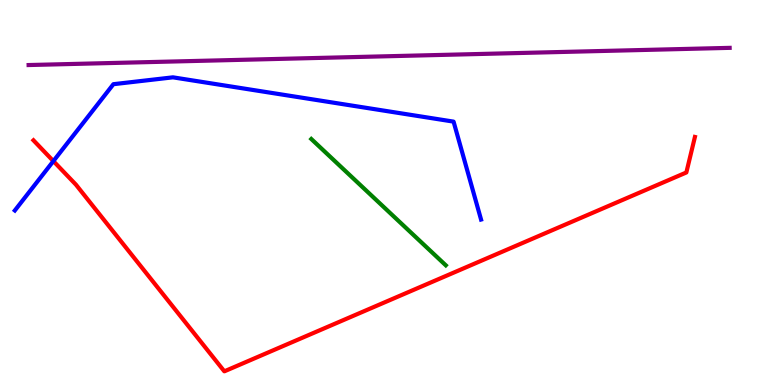[{'lines': ['blue', 'red'], 'intersections': [{'x': 0.689, 'y': 5.82}]}, {'lines': ['green', 'red'], 'intersections': []}, {'lines': ['purple', 'red'], 'intersections': []}, {'lines': ['blue', 'green'], 'intersections': []}, {'lines': ['blue', 'purple'], 'intersections': []}, {'lines': ['green', 'purple'], 'intersections': []}]